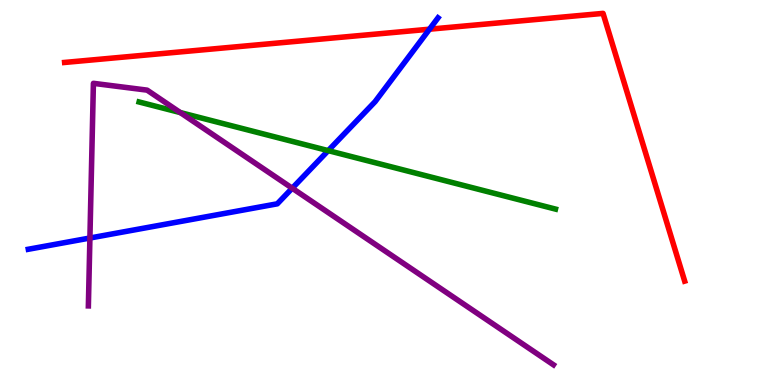[{'lines': ['blue', 'red'], 'intersections': [{'x': 5.54, 'y': 9.24}]}, {'lines': ['green', 'red'], 'intersections': []}, {'lines': ['purple', 'red'], 'intersections': []}, {'lines': ['blue', 'green'], 'intersections': [{'x': 4.23, 'y': 6.09}]}, {'lines': ['blue', 'purple'], 'intersections': [{'x': 1.16, 'y': 3.82}, {'x': 3.77, 'y': 5.11}]}, {'lines': ['green', 'purple'], 'intersections': [{'x': 2.33, 'y': 7.08}]}]